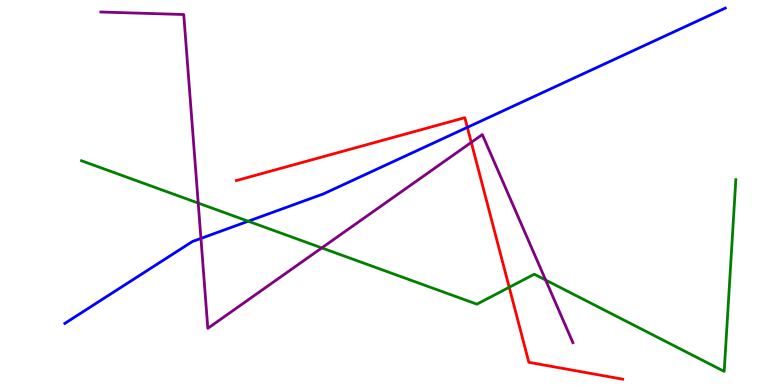[{'lines': ['blue', 'red'], 'intersections': [{'x': 6.03, 'y': 6.69}]}, {'lines': ['green', 'red'], 'intersections': [{'x': 6.57, 'y': 2.54}]}, {'lines': ['purple', 'red'], 'intersections': [{'x': 6.08, 'y': 6.3}]}, {'lines': ['blue', 'green'], 'intersections': [{'x': 3.2, 'y': 4.25}]}, {'lines': ['blue', 'purple'], 'intersections': [{'x': 2.59, 'y': 3.81}]}, {'lines': ['green', 'purple'], 'intersections': [{'x': 2.56, 'y': 4.73}, {'x': 4.15, 'y': 3.56}, {'x': 7.04, 'y': 2.73}]}]